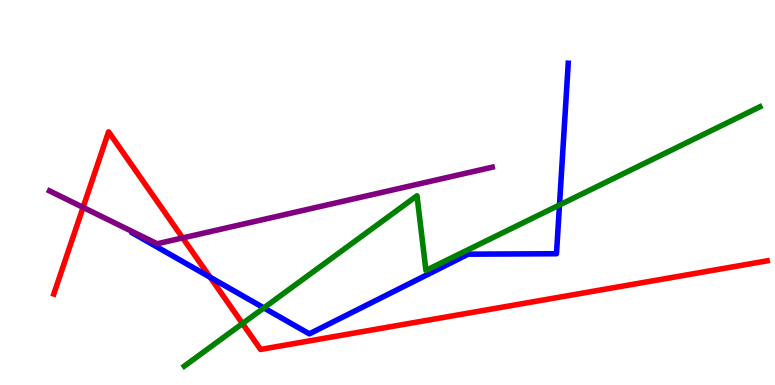[{'lines': ['blue', 'red'], 'intersections': [{'x': 2.71, 'y': 2.8}]}, {'lines': ['green', 'red'], 'intersections': [{'x': 3.13, 'y': 1.6}]}, {'lines': ['purple', 'red'], 'intersections': [{'x': 1.07, 'y': 4.61}, {'x': 2.36, 'y': 3.82}]}, {'lines': ['blue', 'green'], 'intersections': [{'x': 3.4, 'y': 2.0}, {'x': 7.22, 'y': 4.68}]}, {'lines': ['blue', 'purple'], 'intersections': []}, {'lines': ['green', 'purple'], 'intersections': []}]